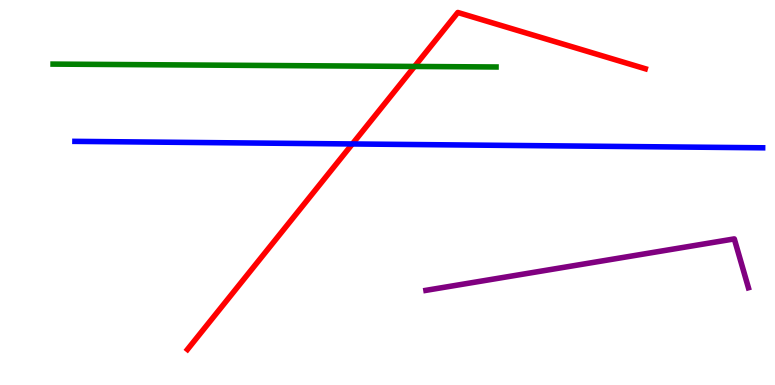[{'lines': ['blue', 'red'], 'intersections': [{'x': 4.55, 'y': 6.26}]}, {'lines': ['green', 'red'], 'intersections': [{'x': 5.35, 'y': 8.27}]}, {'lines': ['purple', 'red'], 'intersections': []}, {'lines': ['blue', 'green'], 'intersections': []}, {'lines': ['blue', 'purple'], 'intersections': []}, {'lines': ['green', 'purple'], 'intersections': []}]